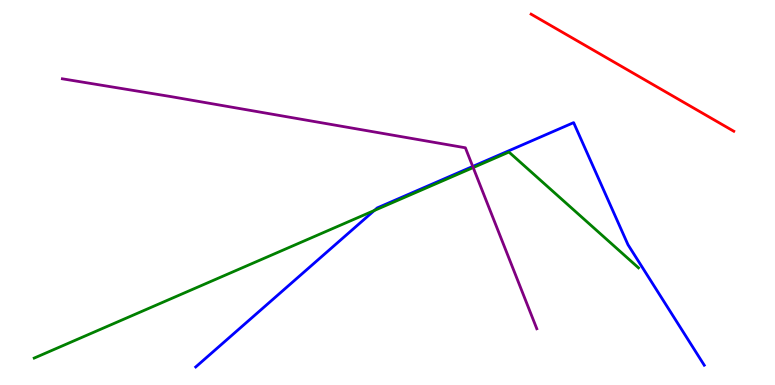[{'lines': ['blue', 'red'], 'intersections': []}, {'lines': ['green', 'red'], 'intersections': []}, {'lines': ['purple', 'red'], 'intersections': []}, {'lines': ['blue', 'green'], 'intersections': [{'x': 4.83, 'y': 4.53}]}, {'lines': ['blue', 'purple'], 'intersections': [{'x': 6.1, 'y': 5.68}]}, {'lines': ['green', 'purple'], 'intersections': [{'x': 6.11, 'y': 5.65}]}]